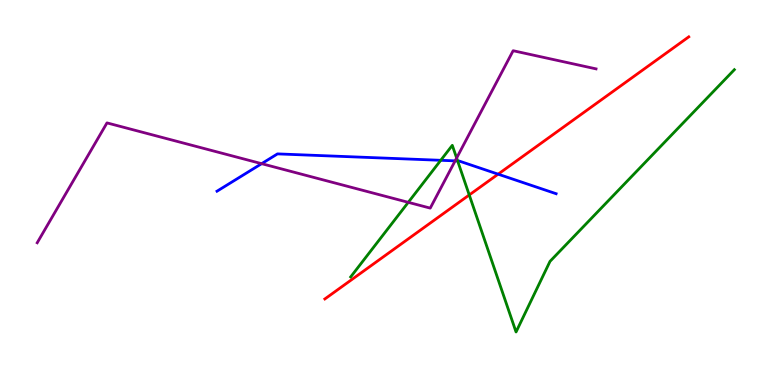[{'lines': ['blue', 'red'], 'intersections': [{'x': 6.43, 'y': 5.48}]}, {'lines': ['green', 'red'], 'intersections': [{'x': 6.05, 'y': 4.94}]}, {'lines': ['purple', 'red'], 'intersections': []}, {'lines': ['blue', 'green'], 'intersections': [{'x': 5.69, 'y': 5.84}, {'x': 5.91, 'y': 5.82}]}, {'lines': ['blue', 'purple'], 'intersections': [{'x': 3.38, 'y': 5.75}, {'x': 5.87, 'y': 5.82}]}, {'lines': ['green', 'purple'], 'intersections': [{'x': 5.27, 'y': 4.74}, {'x': 5.89, 'y': 5.9}]}]